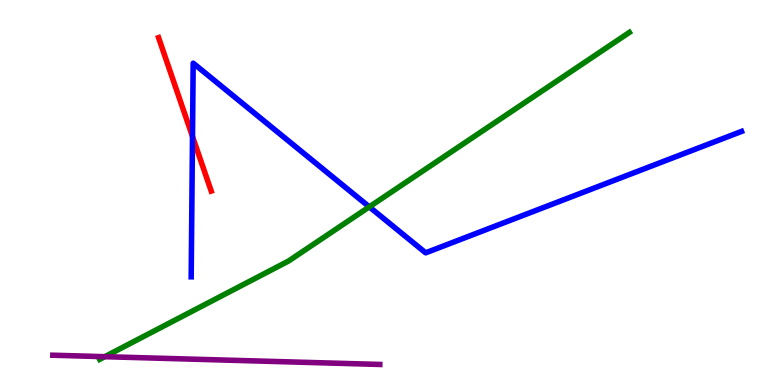[{'lines': ['blue', 'red'], 'intersections': [{'x': 2.48, 'y': 6.45}]}, {'lines': ['green', 'red'], 'intersections': []}, {'lines': ['purple', 'red'], 'intersections': []}, {'lines': ['blue', 'green'], 'intersections': [{'x': 4.77, 'y': 4.63}]}, {'lines': ['blue', 'purple'], 'intersections': []}, {'lines': ['green', 'purple'], 'intersections': [{'x': 1.35, 'y': 0.735}]}]